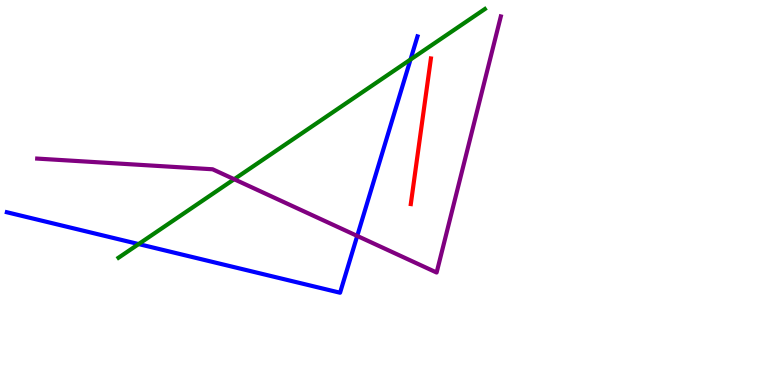[{'lines': ['blue', 'red'], 'intersections': []}, {'lines': ['green', 'red'], 'intersections': []}, {'lines': ['purple', 'red'], 'intersections': []}, {'lines': ['blue', 'green'], 'intersections': [{'x': 1.79, 'y': 3.66}, {'x': 5.3, 'y': 8.45}]}, {'lines': ['blue', 'purple'], 'intersections': [{'x': 4.61, 'y': 3.87}]}, {'lines': ['green', 'purple'], 'intersections': [{'x': 3.02, 'y': 5.34}]}]